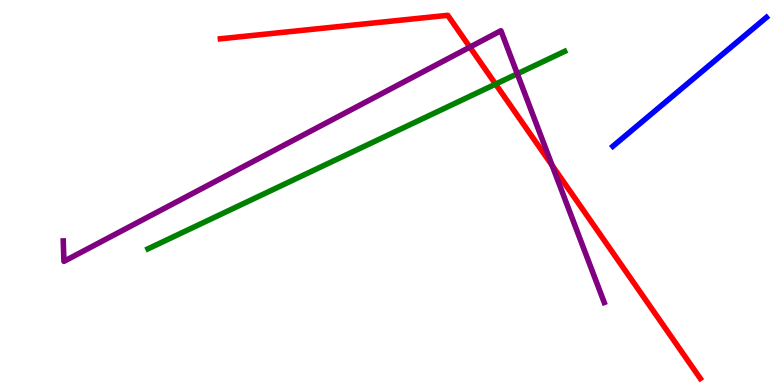[{'lines': ['blue', 'red'], 'intersections': []}, {'lines': ['green', 'red'], 'intersections': [{'x': 6.39, 'y': 7.82}]}, {'lines': ['purple', 'red'], 'intersections': [{'x': 6.06, 'y': 8.78}, {'x': 7.12, 'y': 5.7}]}, {'lines': ['blue', 'green'], 'intersections': []}, {'lines': ['blue', 'purple'], 'intersections': []}, {'lines': ['green', 'purple'], 'intersections': [{'x': 6.67, 'y': 8.08}]}]